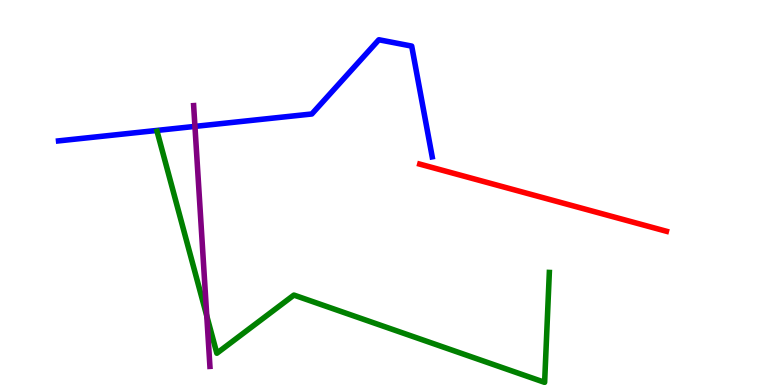[{'lines': ['blue', 'red'], 'intersections': []}, {'lines': ['green', 'red'], 'intersections': []}, {'lines': ['purple', 'red'], 'intersections': []}, {'lines': ['blue', 'green'], 'intersections': []}, {'lines': ['blue', 'purple'], 'intersections': [{'x': 2.52, 'y': 6.72}]}, {'lines': ['green', 'purple'], 'intersections': [{'x': 2.67, 'y': 1.79}]}]